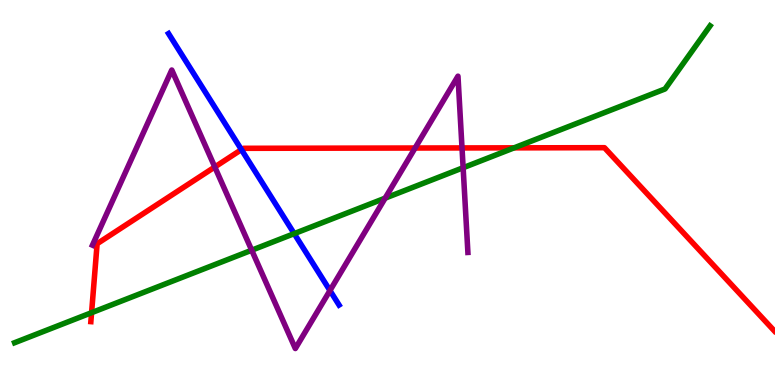[{'lines': ['blue', 'red'], 'intersections': [{'x': 3.12, 'y': 6.11}]}, {'lines': ['green', 'red'], 'intersections': [{'x': 1.18, 'y': 1.88}, {'x': 6.63, 'y': 6.16}]}, {'lines': ['purple', 'red'], 'intersections': [{'x': 2.77, 'y': 5.66}, {'x': 5.36, 'y': 6.16}, {'x': 5.96, 'y': 6.16}]}, {'lines': ['blue', 'green'], 'intersections': [{'x': 3.8, 'y': 3.93}]}, {'lines': ['blue', 'purple'], 'intersections': [{'x': 4.26, 'y': 2.45}]}, {'lines': ['green', 'purple'], 'intersections': [{'x': 3.25, 'y': 3.5}, {'x': 4.97, 'y': 4.85}, {'x': 5.98, 'y': 5.64}]}]